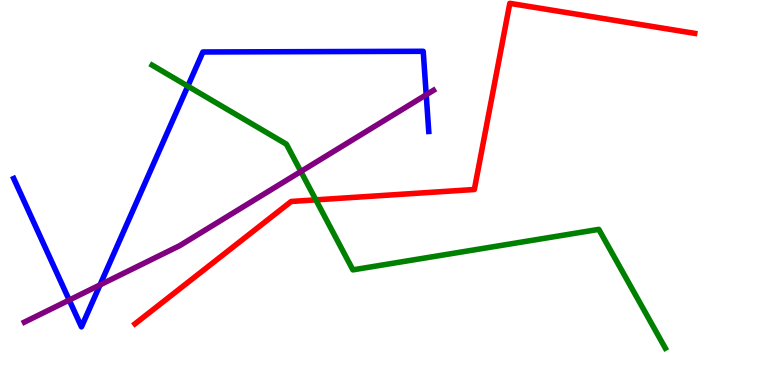[{'lines': ['blue', 'red'], 'intersections': []}, {'lines': ['green', 'red'], 'intersections': [{'x': 4.08, 'y': 4.81}]}, {'lines': ['purple', 'red'], 'intersections': []}, {'lines': ['blue', 'green'], 'intersections': [{'x': 2.42, 'y': 7.76}]}, {'lines': ['blue', 'purple'], 'intersections': [{'x': 0.893, 'y': 2.21}, {'x': 1.29, 'y': 2.6}, {'x': 5.5, 'y': 7.54}]}, {'lines': ['green', 'purple'], 'intersections': [{'x': 3.88, 'y': 5.55}]}]